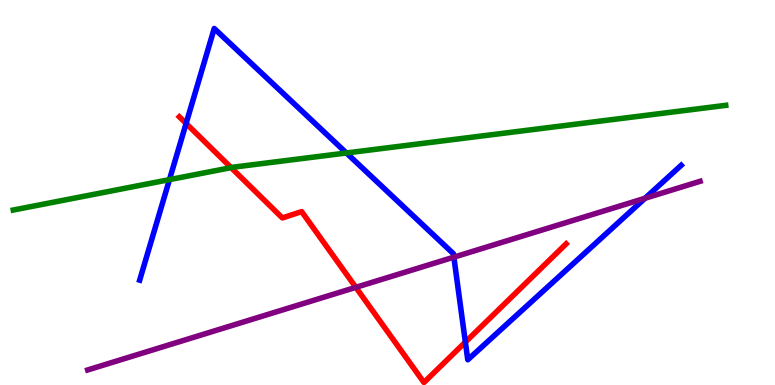[{'lines': ['blue', 'red'], 'intersections': [{'x': 2.4, 'y': 6.79}, {'x': 6.0, 'y': 1.11}]}, {'lines': ['green', 'red'], 'intersections': [{'x': 2.98, 'y': 5.65}]}, {'lines': ['purple', 'red'], 'intersections': [{'x': 4.59, 'y': 2.54}]}, {'lines': ['blue', 'green'], 'intersections': [{'x': 2.19, 'y': 5.33}, {'x': 4.47, 'y': 6.03}]}, {'lines': ['blue', 'purple'], 'intersections': [{'x': 5.86, 'y': 3.32}, {'x': 8.32, 'y': 4.85}]}, {'lines': ['green', 'purple'], 'intersections': []}]